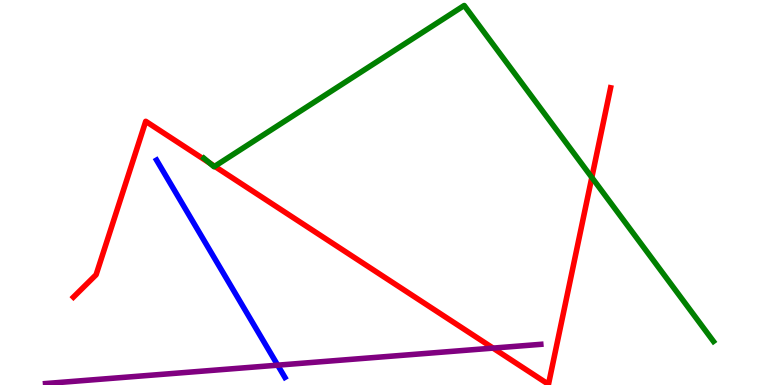[{'lines': ['blue', 'red'], 'intersections': []}, {'lines': ['green', 'red'], 'intersections': [{'x': 2.7, 'y': 5.77}, {'x': 2.77, 'y': 5.68}, {'x': 7.64, 'y': 5.39}]}, {'lines': ['purple', 'red'], 'intersections': [{'x': 6.36, 'y': 0.958}]}, {'lines': ['blue', 'green'], 'intersections': []}, {'lines': ['blue', 'purple'], 'intersections': [{'x': 3.58, 'y': 0.515}]}, {'lines': ['green', 'purple'], 'intersections': []}]